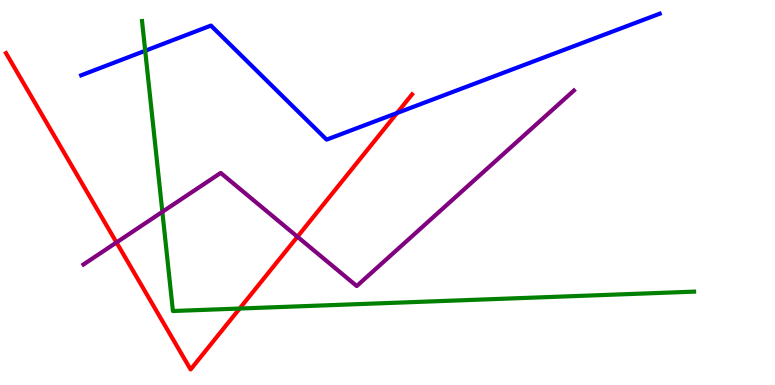[{'lines': ['blue', 'red'], 'intersections': [{'x': 5.12, 'y': 7.07}]}, {'lines': ['green', 'red'], 'intersections': [{'x': 3.09, 'y': 1.99}]}, {'lines': ['purple', 'red'], 'intersections': [{'x': 1.5, 'y': 3.7}, {'x': 3.84, 'y': 3.85}]}, {'lines': ['blue', 'green'], 'intersections': [{'x': 1.87, 'y': 8.68}]}, {'lines': ['blue', 'purple'], 'intersections': []}, {'lines': ['green', 'purple'], 'intersections': [{'x': 2.09, 'y': 4.5}]}]